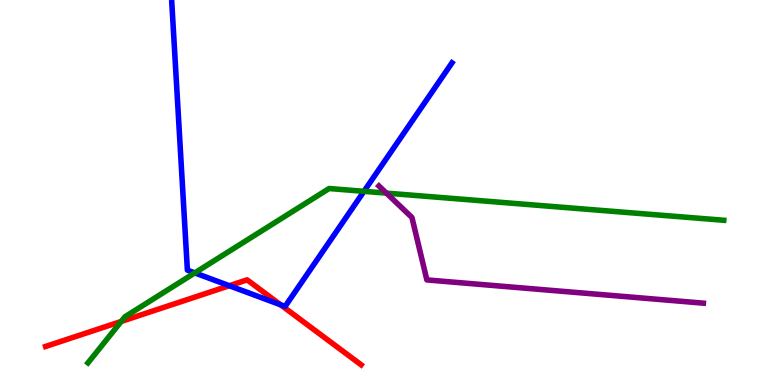[{'lines': ['blue', 'red'], 'intersections': [{'x': 2.96, 'y': 2.58}, {'x': 3.62, 'y': 2.08}]}, {'lines': ['green', 'red'], 'intersections': [{'x': 1.56, 'y': 1.65}]}, {'lines': ['purple', 'red'], 'intersections': []}, {'lines': ['blue', 'green'], 'intersections': [{'x': 2.51, 'y': 2.91}, {'x': 4.7, 'y': 5.03}]}, {'lines': ['blue', 'purple'], 'intersections': []}, {'lines': ['green', 'purple'], 'intersections': [{'x': 4.99, 'y': 4.98}]}]